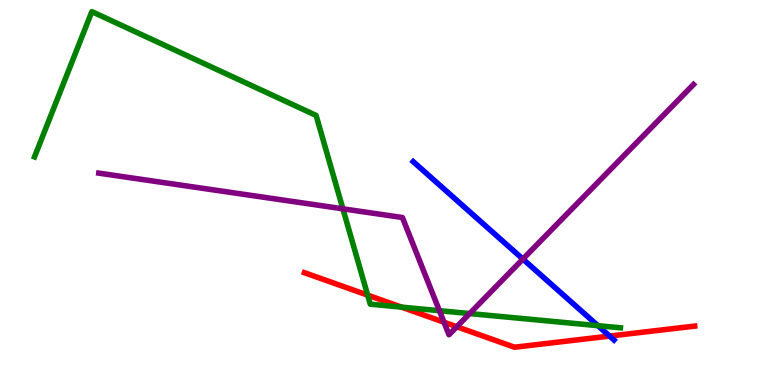[{'lines': ['blue', 'red'], 'intersections': [{'x': 7.87, 'y': 1.27}]}, {'lines': ['green', 'red'], 'intersections': [{'x': 4.74, 'y': 2.33}, {'x': 5.18, 'y': 2.02}]}, {'lines': ['purple', 'red'], 'intersections': [{'x': 5.73, 'y': 1.63}, {'x': 5.89, 'y': 1.51}]}, {'lines': ['blue', 'green'], 'intersections': [{'x': 7.71, 'y': 1.54}]}, {'lines': ['blue', 'purple'], 'intersections': [{'x': 6.75, 'y': 3.27}]}, {'lines': ['green', 'purple'], 'intersections': [{'x': 4.42, 'y': 4.58}, {'x': 5.67, 'y': 1.93}, {'x': 6.06, 'y': 1.86}]}]